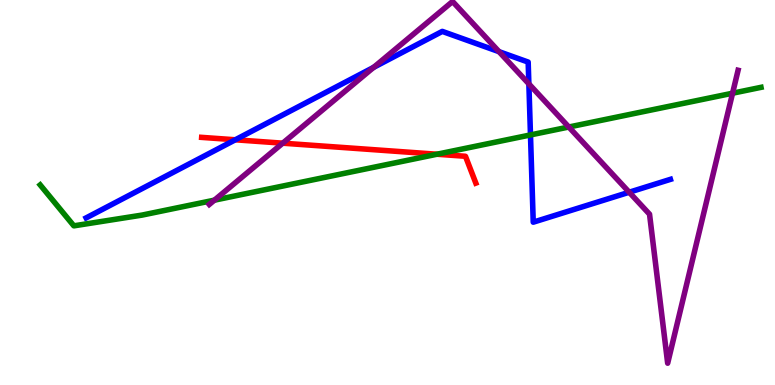[{'lines': ['blue', 'red'], 'intersections': [{'x': 3.04, 'y': 6.37}]}, {'lines': ['green', 'red'], 'intersections': [{'x': 5.64, 'y': 5.99}]}, {'lines': ['purple', 'red'], 'intersections': [{'x': 3.65, 'y': 6.28}]}, {'lines': ['blue', 'green'], 'intersections': [{'x': 6.84, 'y': 6.5}]}, {'lines': ['blue', 'purple'], 'intersections': [{'x': 4.82, 'y': 8.25}, {'x': 6.44, 'y': 8.66}, {'x': 6.82, 'y': 7.82}, {'x': 8.12, 'y': 5.01}]}, {'lines': ['green', 'purple'], 'intersections': [{'x': 2.77, 'y': 4.8}, {'x': 7.34, 'y': 6.7}, {'x': 9.45, 'y': 7.58}]}]